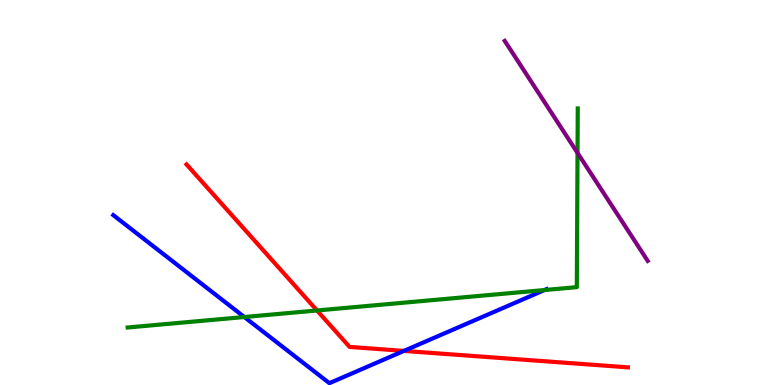[{'lines': ['blue', 'red'], 'intersections': [{'x': 5.21, 'y': 0.886}]}, {'lines': ['green', 'red'], 'intersections': [{'x': 4.09, 'y': 1.94}]}, {'lines': ['purple', 'red'], 'intersections': []}, {'lines': ['blue', 'green'], 'intersections': [{'x': 3.15, 'y': 1.77}, {'x': 7.03, 'y': 2.47}]}, {'lines': ['blue', 'purple'], 'intersections': []}, {'lines': ['green', 'purple'], 'intersections': [{'x': 7.45, 'y': 6.03}]}]